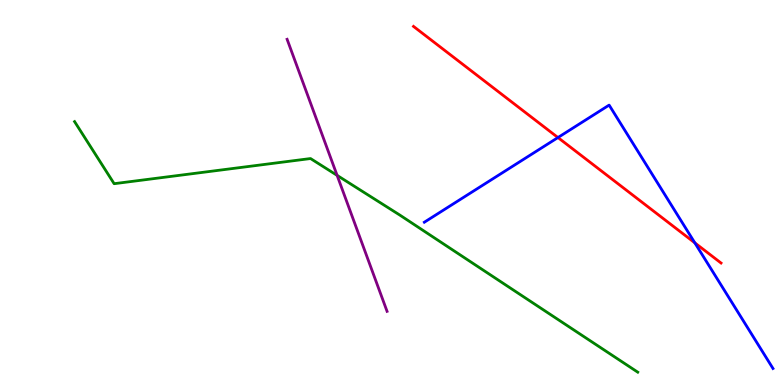[{'lines': ['blue', 'red'], 'intersections': [{'x': 7.2, 'y': 6.43}, {'x': 8.97, 'y': 3.69}]}, {'lines': ['green', 'red'], 'intersections': []}, {'lines': ['purple', 'red'], 'intersections': []}, {'lines': ['blue', 'green'], 'intersections': []}, {'lines': ['blue', 'purple'], 'intersections': []}, {'lines': ['green', 'purple'], 'intersections': [{'x': 4.35, 'y': 5.45}]}]